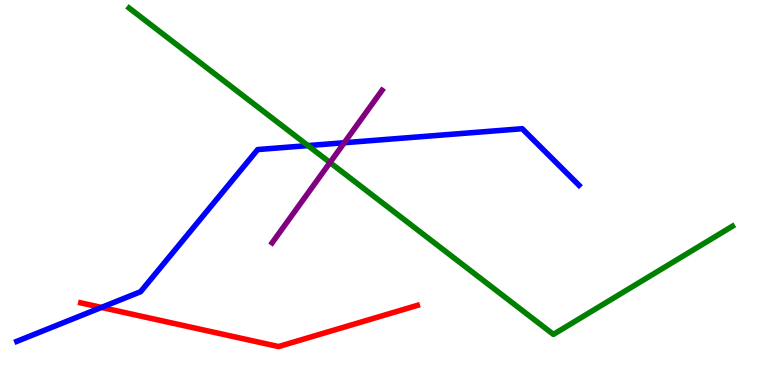[{'lines': ['blue', 'red'], 'intersections': [{'x': 1.31, 'y': 2.01}]}, {'lines': ['green', 'red'], 'intersections': []}, {'lines': ['purple', 'red'], 'intersections': []}, {'lines': ['blue', 'green'], 'intersections': [{'x': 3.97, 'y': 6.22}]}, {'lines': ['blue', 'purple'], 'intersections': [{'x': 4.44, 'y': 6.29}]}, {'lines': ['green', 'purple'], 'intersections': [{'x': 4.26, 'y': 5.78}]}]